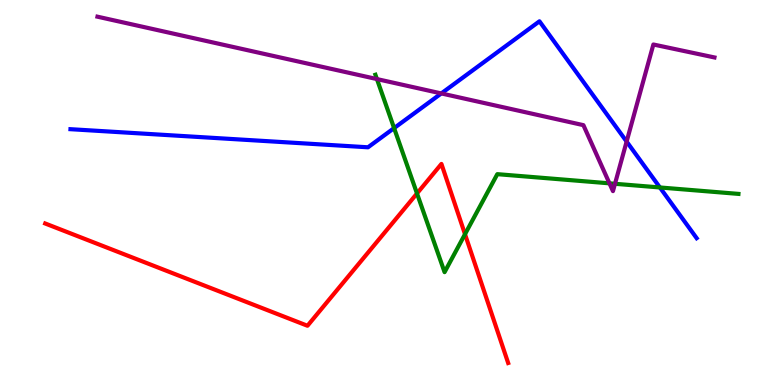[{'lines': ['blue', 'red'], 'intersections': []}, {'lines': ['green', 'red'], 'intersections': [{'x': 5.38, 'y': 4.98}, {'x': 6.0, 'y': 3.92}]}, {'lines': ['purple', 'red'], 'intersections': []}, {'lines': ['blue', 'green'], 'intersections': [{'x': 5.09, 'y': 6.67}, {'x': 8.51, 'y': 5.13}]}, {'lines': ['blue', 'purple'], 'intersections': [{'x': 5.69, 'y': 7.57}, {'x': 8.09, 'y': 6.32}]}, {'lines': ['green', 'purple'], 'intersections': [{'x': 4.86, 'y': 7.95}, {'x': 7.86, 'y': 5.24}, {'x': 7.94, 'y': 5.23}]}]